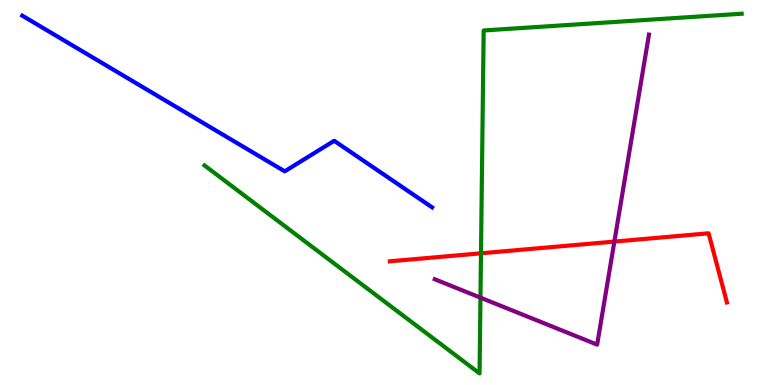[{'lines': ['blue', 'red'], 'intersections': []}, {'lines': ['green', 'red'], 'intersections': [{'x': 6.21, 'y': 3.42}]}, {'lines': ['purple', 'red'], 'intersections': [{'x': 7.93, 'y': 3.73}]}, {'lines': ['blue', 'green'], 'intersections': []}, {'lines': ['blue', 'purple'], 'intersections': []}, {'lines': ['green', 'purple'], 'intersections': [{'x': 6.2, 'y': 2.27}]}]